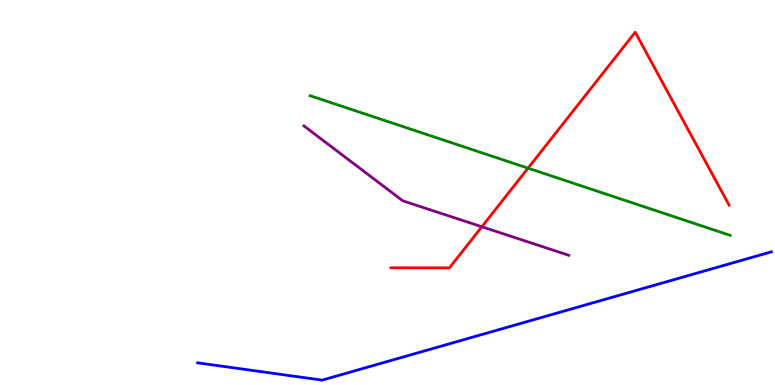[{'lines': ['blue', 'red'], 'intersections': []}, {'lines': ['green', 'red'], 'intersections': [{'x': 6.81, 'y': 5.63}]}, {'lines': ['purple', 'red'], 'intersections': [{'x': 6.22, 'y': 4.11}]}, {'lines': ['blue', 'green'], 'intersections': []}, {'lines': ['blue', 'purple'], 'intersections': []}, {'lines': ['green', 'purple'], 'intersections': []}]